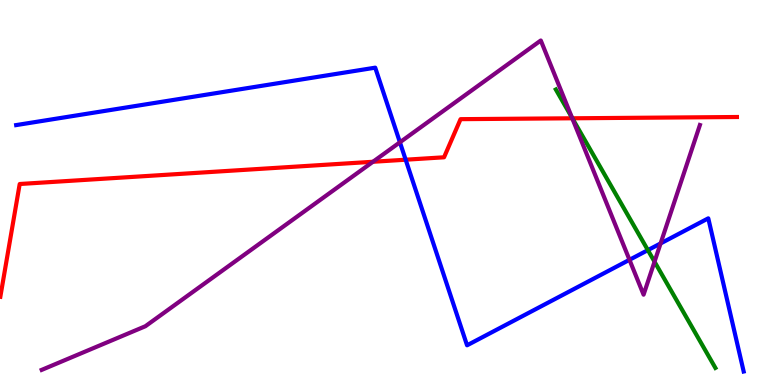[{'lines': ['blue', 'red'], 'intersections': [{'x': 5.23, 'y': 5.85}]}, {'lines': ['green', 'red'], 'intersections': [{'x': 7.38, 'y': 6.93}]}, {'lines': ['purple', 'red'], 'intersections': [{'x': 4.81, 'y': 5.8}, {'x': 7.38, 'y': 6.93}]}, {'lines': ['blue', 'green'], 'intersections': [{'x': 8.36, 'y': 3.5}]}, {'lines': ['blue', 'purple'], 'intersections': [{'x': 5.16, 'y': 6.3}, {'x': 8.12, 'y': 3.25}, {'x': 8.52, 'y': 3.68}]}, {'lines': ['green', 'purple'], 'intersections': [{'x': 7.38, 'y': 6.94}, {'x': 8.45, 'y': 3.2}]}]